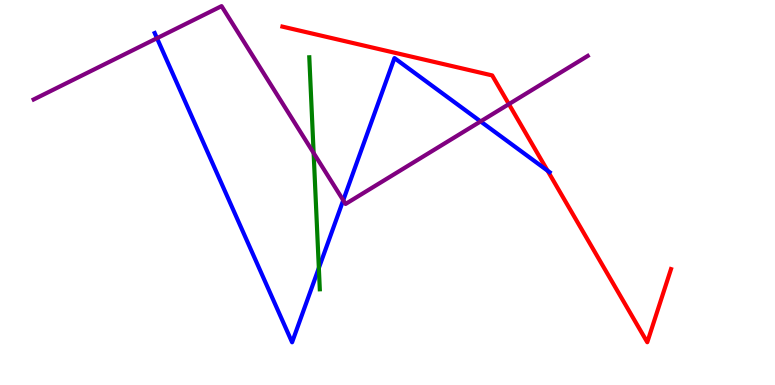[{'lines': ['blue', 'red'], 'intersections': [{'x': 7.07, 'y': 5.57}]}, {'lines': ['green', 'red'], 'intersections': []}, {'lines': ['purple', 'red'], 'intersections': [{'x': 6.57, 'y': 7.3}]}, {'lines': ['blue', 'green'], 'intersections': [{'x': 4.11, 'y': 3.04}]}, {'lines': ['blue', 'purple'], 'intersections': [{'x': 2.03, 'y': 9.01}, {'x': 4.43, 'y': 4.8}, {'x': 6.2, 'y': 6.85}]}, {'lines': ['green', 'purple'], 'intersections': [{'x': 4.05, 'y': 6.03}]}]